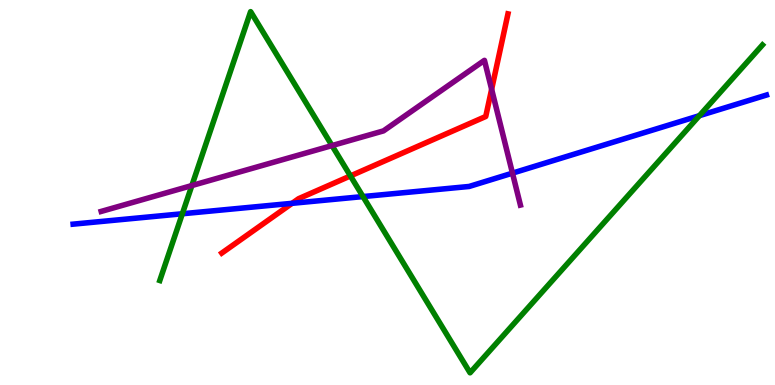[{'lines': ['blue', 'red'], 'intersections': [{'x': 3.77, 'y': 4.72}]}, {'lines': ['green', 'red'], 'intersections': [{'x': 4.52, 'y': 5.43}]}, {'lines': ['purple', 'red'], 'intersections': [{'x': 6.34, 'y': 7.68}]}, {'lines': ['blue', 'green'], 'intersections': [{'x': 2.35, 'y': 4.45}, {'x': 4.68, 'y': 4.89}, {'x': 9.02, 'y': 7.0}]}, {'lines': ['blue', 'purple'], 'intersections': [{'x': 6.61, 'y': 5.5}]}, {'lines': ['green', 'purple'], 'intersections': [{'x': 2.48, 'y': 5.18}, {'x': 4.28, 'y': 6.22}]}]